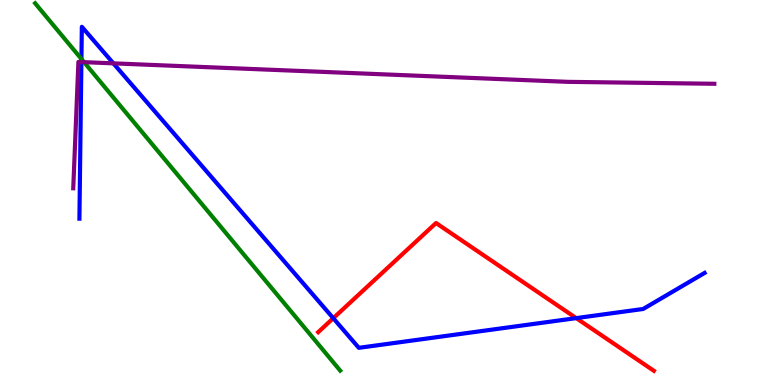[{'lines': ['blue', 'red'], 'intersections': [{'x': 4.3, 'y': 1.73}, {'x': 7.44, 'y': 1.74}]}, {'lines': ['green', 'red'], 'intersections': []}, {'lines': ['purple', 'red'], 'intersections': []}, {'lines': ['blue', 'green'], 'intersections': [{'x': 1.05, 'y': 8.47}]}, {'lines': ['blue', 'purple'], 'intersections': [{'x': 1.05, 'y': 8.39}, {'x': 1.46, 'y': 8.35}]}, {'lines': ['green', 'purple'], 'intersections': [{'x': 1.08, 'y': 8.39}]}]